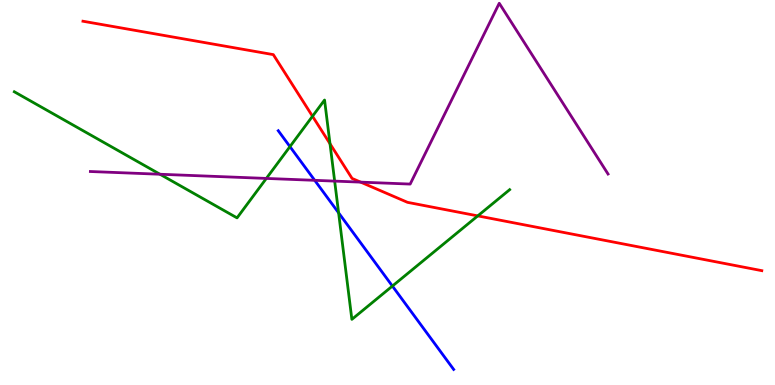[{'lines': ['blue', 'red'], 'intersections': []}, {'lines': ['green', 'red'], 'intersections': [{'x': 4.03, 'y': 6.98}, {'x': 4.26, 'y': 6.27}, {'x': 6.16, 'y': 4.39}]}, {'lines': ['purple', 'red'], 'intersections': [{'x': 4.65, 'y': 5.27}]}, {'lines': ['blue', 'green'], 'intersections': [{'x': 3.74, 'y': 6.19}, {'x': 4.37, 'y': 4.47}, {'x': 5.06, 'y': 2.57}]}, {'lines': ['blue', 'purple'], 'intersections': [{'x': 4.06, 'y': 5.32}]}, {'lines': ['green', 'purple'], 'intersections': [{'x': 2.06, 'y': 5.47}, {'x': 3.44, 'y': 5.37}, {'x': 4.32, 'y': 5.3}]}]